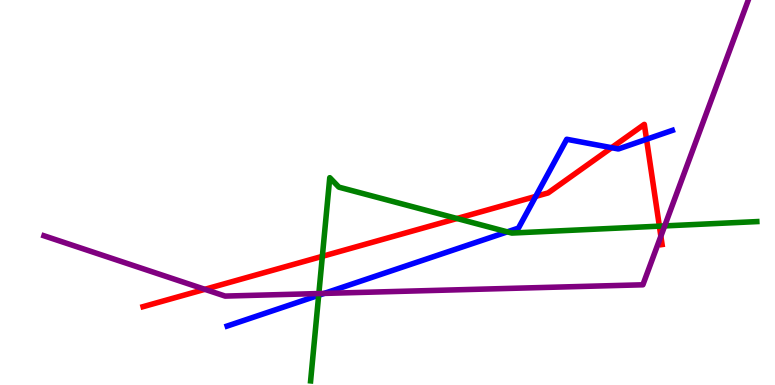[{'lines': ['blue', 'red'], 'intersections': [{'x': 6.91, 'y': 4.9}, {'x': 7.89, 'y': 6.16}, {'x': 8.34, 'y': 6.38}]}, {'lines': ['green', 'red'], 'intersections': [{'x': 4.16, 'y': 3.34}, {'x': 5.9, 'y': 4.32}, {'x': 8.51, 'y': 4.13}]}, {'lines': ['purple', 'red'], 'intersections': [{'x': 2.64, 'y': 2.49}, {'x': 8.53, 'y': 3.86}]}, {'lines': ['blue', 'green'], 'intersections': [{'x': 4.11, 'y': 2.33}, {'x': 6.55, 'y': 3.98}]}, {'lines': ['blue', 'purple'], 'intersections': [{'x': 4.18, 'y': 2.38}]}, {'lines': ['green', 'purple'], 'intersections': [{'x': 4.11, 'y': 2.38}, {'x': 8.58, 'y': 4.13}]}]